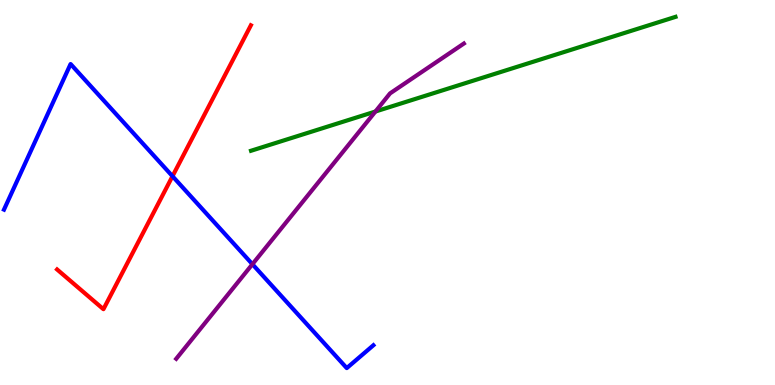[{'lines': ['blue', 'red'], 'intersections': [{'x': 2.23, 'y': 5.42}]}, {'lines': ['green', 'red'], 'intersections': []}, {'lines': ['purple', 'red'], 'intersections': []}, {'lines': ['blue', 'green'], 'intersections': []}, {'lines': ['blue', 'purple'], 'intersections': [{'x': 3.26, 'y': 3.14}]}, {'lines': ['green', 'purple'], 'intersections': [{'x': 4.84, 'y': 7.1}]}]